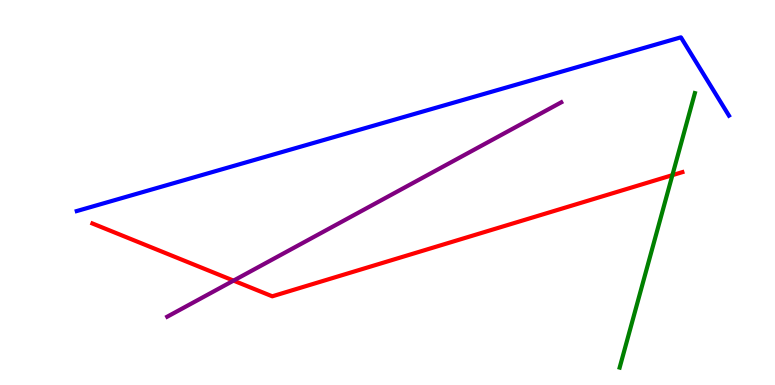[{'lines': ['blue', 'red'], 'intersections': []}, {'lines': ['green', 'red'], 'intersections': [{'x': 8.68, 'y': 5.45}]}, {'lines': ['purple', 'red'], 'intersections': [{'x': 3.01, 'y': 2.71}]}, {'lines': ['blue', 'green'], 'intersections': []}, {'lines': ['blue', 'purple'], 'intersections': []}, {'lines': ['green', 'purple'], 'intersections': []}]